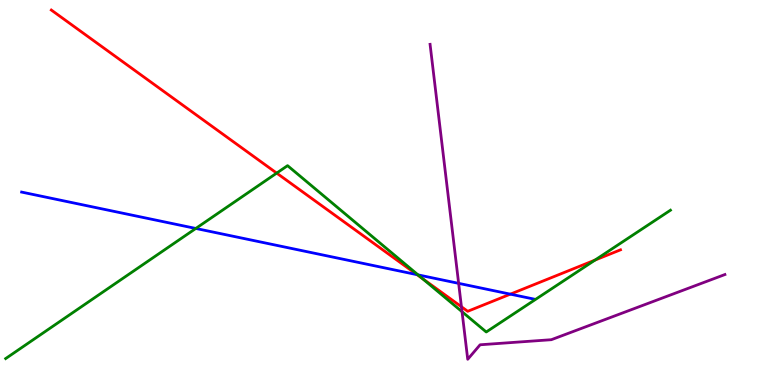[{'lines': ['blue', 'red'], 'intersections': [{'x': 5.38, 'y': 2.87}, {'x': 6.59, 'y': 2.36}]}, {'lines': ['green', 'red'], 'intersections': [{'x': 3.57, 'y': 5.5}, {'x': 5.45, 'y': 2.77}, {'x': 7.68, 'y': 3.24}]}, {'lines': ['purple', 'red'], 'intersections': [{'x': 5.95, 'y': 2.03}]}, {'lines': ['blue', 'green'], 'intersections': [{'x': 2.53, 'y': 4.07}, {'x': 5.39, 'y': 2.86}]}, {'lines': ['blue', 'purple'], 'intersections': [{'x': 5.92, 'y': 2.64}]}, {'lines': ['green', 'purple'], 'intersections': [{'x': 5.96, 'y': 1.9}]}]